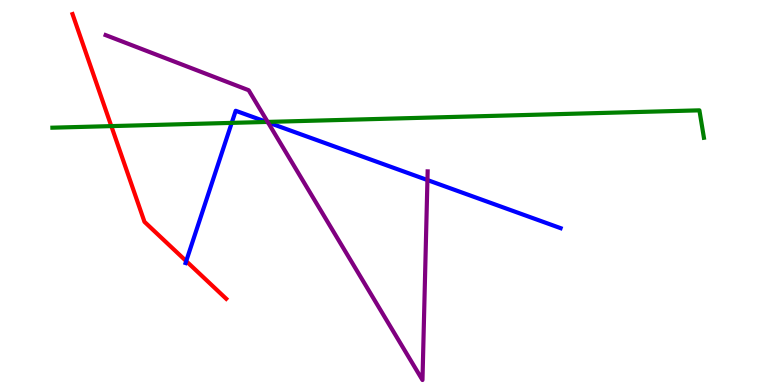[{'lines': ['blue', 'red'], 'intersections': [{'x': 2.4, 'y': 3.22}]}, {'lines': ['green', 'red'], 'intersections': [{'x': 1.44, 'y': 6.72}]}, {'lines': ['purple', 'red'], 'intersections': []}, {'lines': ['blue', 'green'], 'intersections': [{'x': 2.99, 'y': 6.81}, {'x': 3.44, 'y': 6.83}]}, {'lines': ['blue', 'purple'], 'intersections': [{'x': 3.46, 'y': 6.82}, {'x': 5.52, 'y': 5.32}]}, {'lines': ['green', 'purple'], 'intersections': [{'x': 3.45, 'y': 6.83}]}]